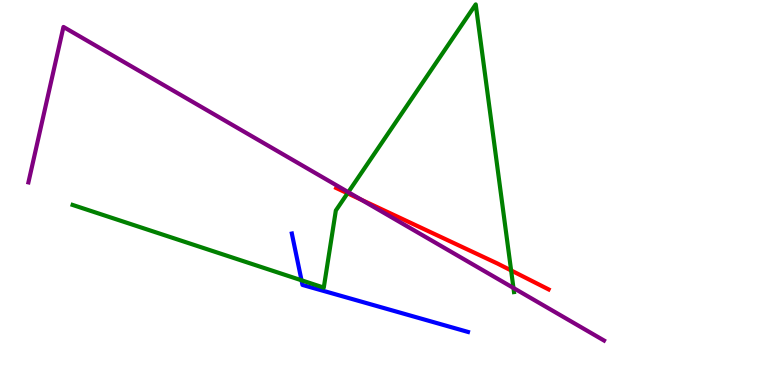[{'lines': ['blue', 'red'], 'intersections': []}, {'lines': ['green', 'red'], 'intersections': [{'x': 4.48, 'y': 4.98}, {'x': 6.6, 'y': 2.98}]}, {'lines': ['purple', 'red'], 'intersections': [{'x': 4.67, 'y': 4.81}]}, {'lines': ['blue', 'green'], 'intersections': [{'x': 3.89, 'y': 2.72}]}, {'lines': ['blue', 'purple'], 'intersections': []}, {'lines': ['green', 'purple'], 'intersections': [{'x': 4.49, 'y': 5.01}, {'x': 6.63, 'y': 2.52}]}]